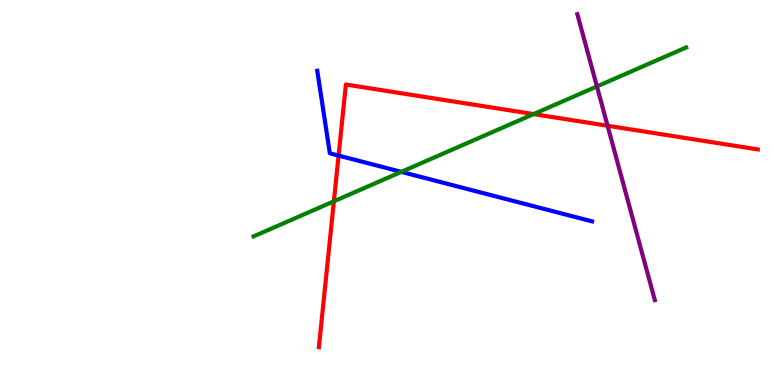[{'lines': ['blue', 'red'], 'intersections': [{'x': 4.37, 'y': 5.96}]}, {'lines': ['green', 'red'], 'intersections': [{'x': 4.31, 'y': 4.77}, {'x': 6.89, 'y': 7.04}]}, {'lines': ['purple', 'red'], 'intersections': [{'x': 7.84, 'y': 6.73}]}, {'lines': ['blue', 'green'], 'intersections': [{'x': 5.18, 'y': 5.54}]}, {'lines': ['blue', 'purple'], 'intersections': []}, {'lines': ['green', 'purple'], 'intersections': [{'x': 7.7, 'y': 7.75}]}]